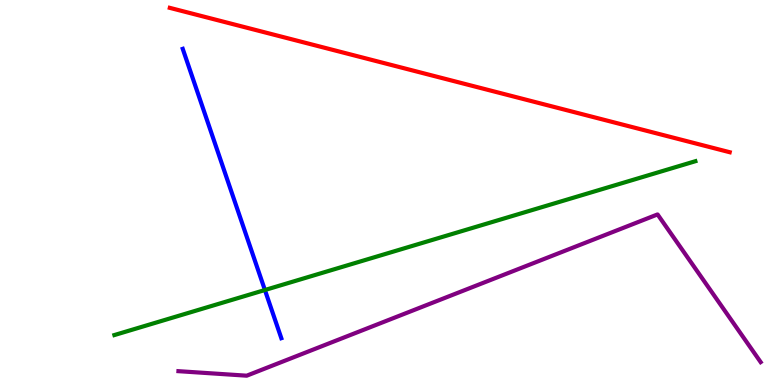[{'lines': ['blue', 'red'], 'intersections': []}, {'lines': ['green', 'red'], 'intersections': []}, {'lines': ['purple', 'red'], 'intersections': []}, {'lines': ['blue', 'green'], 'intersections': [{'x': 3.42, 'y': 2.47}]}, {'lines': ['blue', 'purple'], 'intersections': []}, {'lines': ['green', 'purple'], 'intersections': []}]